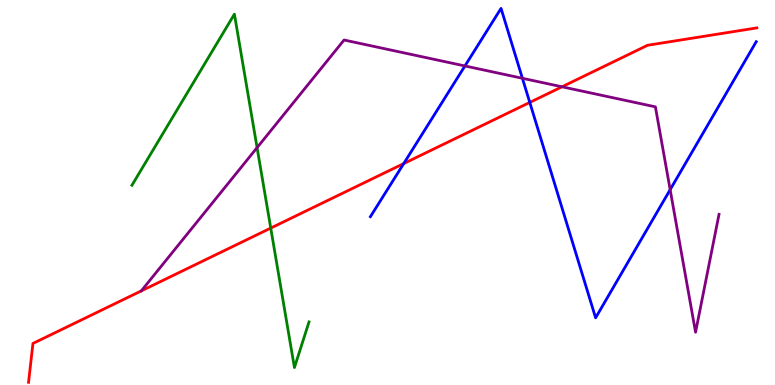[{'lines': ['blue', 'red'], 'intersections': [{'x': 5.21, 'y': 5.75}, {'x': 6.84, 'y': 7.34}]}, {'lines': ['green', 'red'], 'intersections': [{'x': 3.49, 'y': 4.08}]}, {'lines': ['purple', 'red'], 'intersections': [{'x': 7.25, 'y': 7.75}]}, {'lines': ['blue', 'green'], 'intersections': []}, {'lines': ['blue', 'purple'], 'intersections': [{'x': 6.0, 'y': 8.29}, {'x': 6.74, 'y': 7.97}, {'x': 8.65, 'y': 5.07}]}, {'lines': ['green', 'purple'], 'intersections': [{'x': 3.32, 'y': 6.17}]}]